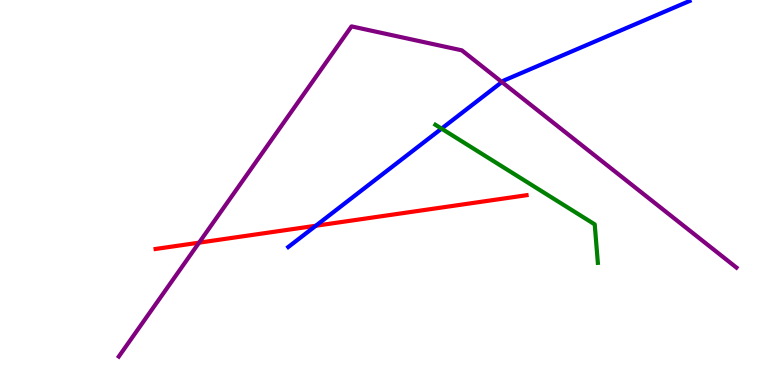[{'lines': ['blue', 'red'], 'intersections': [{'x': 4.07, 'y': 4.14}]}, {'lines': ['green', 'red'], 'intersections': []}, {'lines': ['purple', 'red'], 'intersections': [{'x': 2.57, 'y': 3.7}]}, {'lines': ['blue', 'green'], 'intersections': [{'x': 5.7, 'y': 6.66}]}, {'lines': ['blue', 'purple'], 'intersections': [{'x': 6.48, 'y': 7.87}]}, {'lines': ['green', 'purple'], 'intersections': []}]